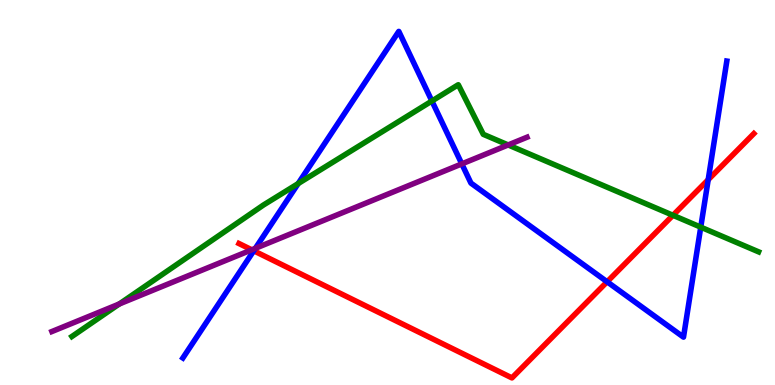[{'lines': ['blue', 'red'], 'intersections': [{'x': 3.27, 'y': 3.49}, {'x': 7.83, 'y': 2.68}, {'x': 9.14, 'y': 5.33}]}, {'lines': ['green', 'red'], 'intersections': [{'x': 8.68, 'y': 4.41}]}, {'lines': ['purple', 'red'], 'intersections': [{'x': 3.25, 'y': 3.51}]}, {'lines': ['blue', 'green'], 'intersections': [{'x': 3.85, 'y': 5.23}, {'x': 5.57, 'y': 7.38}, {'x': 9.04, 'y': 4.1}]}, {'lines': ['blue', 'purple'], 'intersections': [{'x': 3.3, 'y': 3.55}, {'x': 5.96, 'y': 5.74}]}, {'lines': ['green', 'purple'], 'intersections': [{'x': 1.54, 'y': 2.1}, {'x': 6.56, 'y': 6.24}]}]